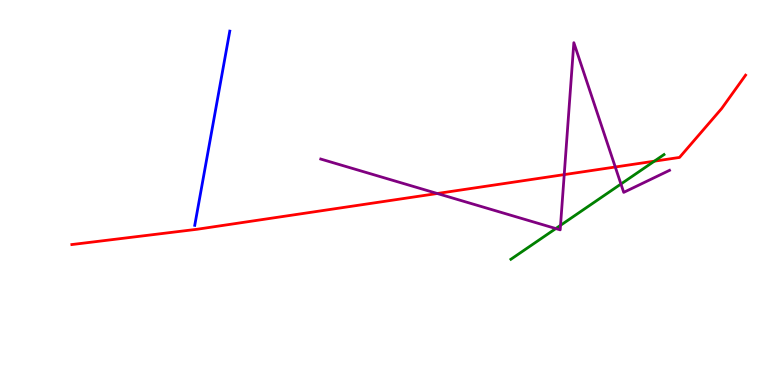[{'lines': ['blue', 'red'], 'intersections': []}, {'lines': ['green', 'red'], 'intersections': [{'x': 8.44, 'y': 5.81}]}, {'lines': ['purple', 'red'], 'intersections': [{'x': 5.64, 'y': 4.97}, {'x': 7.28, 'y': 5.46}, {'x': 7.94, 'y': 5.66}]}, {'lines': ['blue', 'green'], 'intersections': []}, {'lines': ['blue', 'purple'], 'intersections': []}, {'lines': ['green', 'purple'], 'intersections': [{'x': 7.17, 'y': 4.06}, {'x': 7.23, 'y': 4.15}, {'x': 8.01, 'y': 5.22}]}]